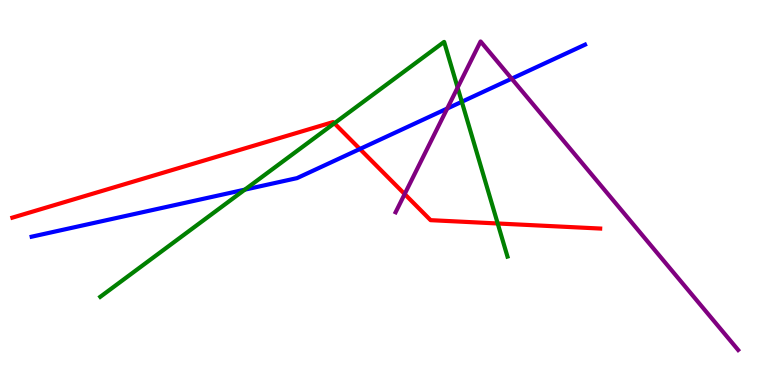[{'lines': ['blue', 'red'], 'intersections': [{'x': 4.64, 'y': 6.13}]}, {'lines': ['green', 'red'], 'intersections': [{'x': 4.31, 'y': 6.8}, {'x': 6.42, 'y': 4.2}]}, {'lines': ['purple', 'red'], 'intersections': [{'x': 5.22, 'y': 4.96}]}, {'lines': ['blue', 'green'], 'intersections': [{'x': 3.16, 'y': 5.07}, {'x': 5.96, 'y': 7.36}]}, {'lines': ['blue', 'purple'], 'intersections': [{'x': 5.77, 'y': 7.18}, {'x': 6.6, 'y': 7.96}]}, {'lines': ['green', 'purple'], 'intersections': [{'x': 5.9, 'y': 7.72}]}]